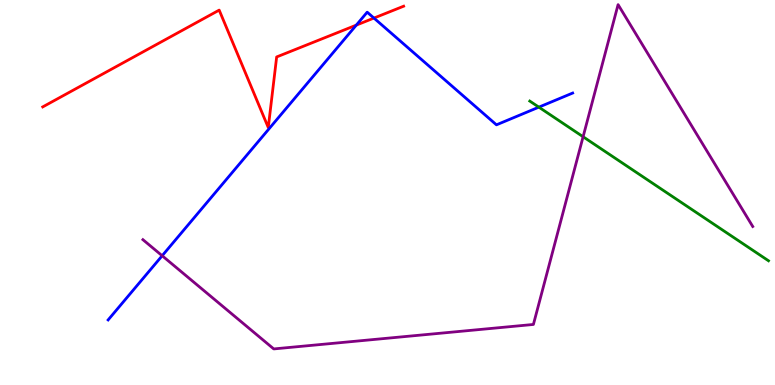[{'lines': ['blue', 'red'], 'intersections': [{'x': 4.6, 'y': 9.35}, {'x': 4.83, 'y': 9.53}]}, {'lines': ['green', 'red'], 'intersections': []}, {'lines': ['purple', 'red'], 'intersections': []}, {'lines': ['blue', 'green'], 'intersections': [{'x': 6.95, 'y': 7.22}]}, {'lines': ['blue', 'purple'], 'intersections': [{'x': 2.09, 'y': 3.36}]}, {'lines': ['green', 'purple'], 'intersections': [{'x': 7.52, 'y': 6.45}]}]